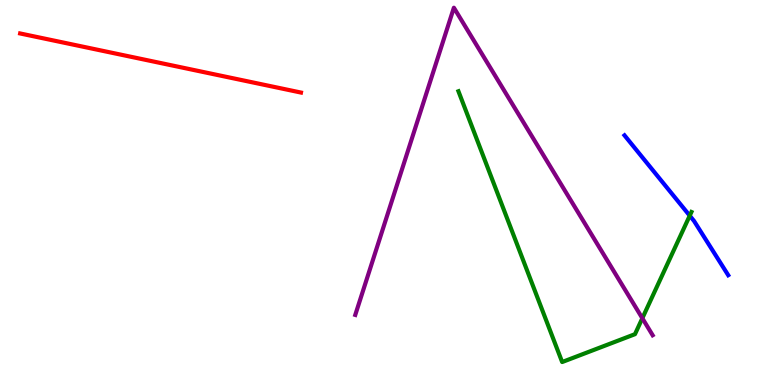[{'lines': ['blue', 'red'], 'intersections': []}, {'lines': ['green', 'red'], 'intersections': []}, {'lines': ['purple', 'red'], 'intersections': []}, {'lines': ['blue', 'green'], 'intersections': [{'x': 8.9, 'y': 4.4}]}, {'lines': ['blue', 'purple'], 'intersections': []}, {'lines': ['green', 'purple'], 'intersections': [{'x': 8.29, 'y': 1.73}]}]